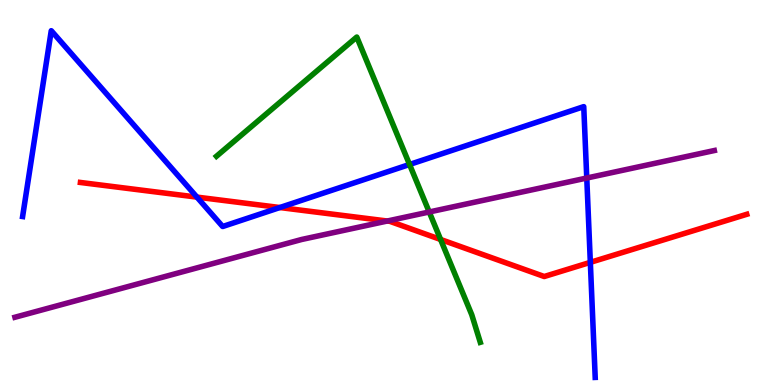[{'lines': ['blue', 'red'], 'intersections': [{'x': 2.54, 'y': 4.88}, {'x': 3.61, 'y': 4.61}, {'x': 7.62, 'y': 3.19}]}, {'lines': ['green', 'red'], 'intersections': [{'x': 5.69, 'y': 3.78}]}, {'lines': ['purple', 'red'], 'intersections': [{'x': 5.0, 'y': 4.26}]}, {'lines': ['blue', 'green'], 'intersections': [{'x': 5.28, 'y': 5.73}]}, {'lines': ['blue', 'purple'], 'intersections': [{'x': 7.57, 'y': 5.38}]}, {'lines': ['green', 'purple'], 'intersections': [{'x': 5.54, 'y': 4.49}]}]